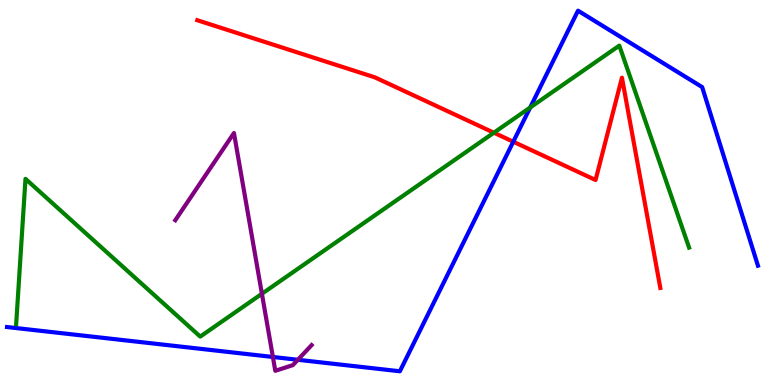[{'lines': ['blue', 'red'], 'intersections': [{'x': 6.62, 'y': 6.32}]}, {'lines': ['green', 'red'], 'intersections': [{'x': 6.37, 'y': 6.55}]}, {'lines': ['purple', 'red'], 'intersections': []}, {'lines': ['blue', 'green'], 'intersections': [{'x': 6.84, 'y': 7.21}]}, {'lines': ['blue', 'purple'], 'intersections': [{'x': 3.52, 'y': 0.728}, {'x': 3.84, 'y': 0.655}]}, {'lines': ['green', 'purple'], 'intersections': [{'x': 3.38, 'y': 2.37}]}]